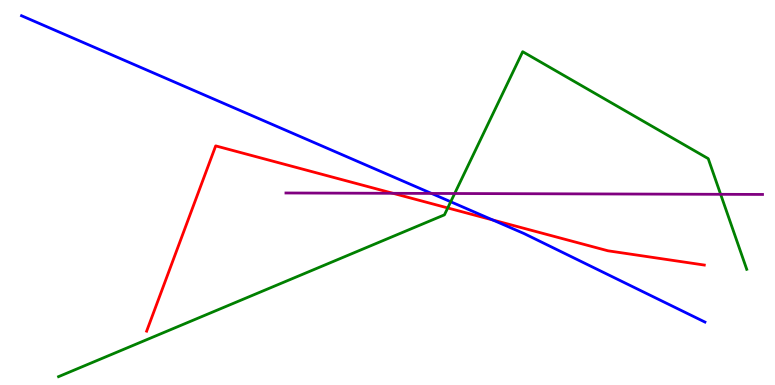[{'lines': ['blue', 'red'], 'intersections': [{'x': 6.36, 'y': 4.29}]}, {'lines': ['green', 'red'], 'intersections': [{'x': 5.78, 'y': 4.6}]}, {'lines': ['purple', 'red'], 'intersections': [{'x': 5.07, 'y': 4.98}]}, {'lines': ['blue', 'green'], 'intersections': [{'x': 5.82, 'y': 4.76}]}, {'lines': ['blue', 'purple'], 'intersections': [{'x': 5.57, 'y': 4.98}]}, {'lines': ['green', 'purple'], 'intersections': [{'x': 5.87, 'y': 4.97}, {'x': 9.3, 'y': 4.95}]}]